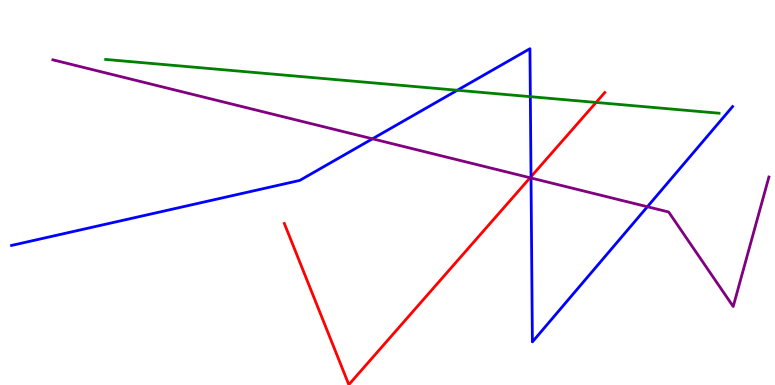[{'lines': ['blue', 'red'], 'intersections': [{'x': 6.85, 'y': 5.41}]}, {'lines': ['green', 'red'], 'intersections': [{'x': 7.69, 'y': 7.34}]}, {'lines': ['purple', 'red'], 'intersections': [{'x': 6.84, 'y': 5.38}]}, {'lines': ['blue', 'green'], 'intersections': [{'x': 5.9, 'y': 7.66}, {'x': 6.84, 'y': 7.49}]}, {'lines': ['blue', 'purple'], 'intersections': [{'x': 4.81, 'y': 6.39}, {'x': 6.85, 'y': 5.38}, {'x': 8.35, 'y': 4.63}]}, {'lines': ['green', 'purple'], 'intersections': []}]